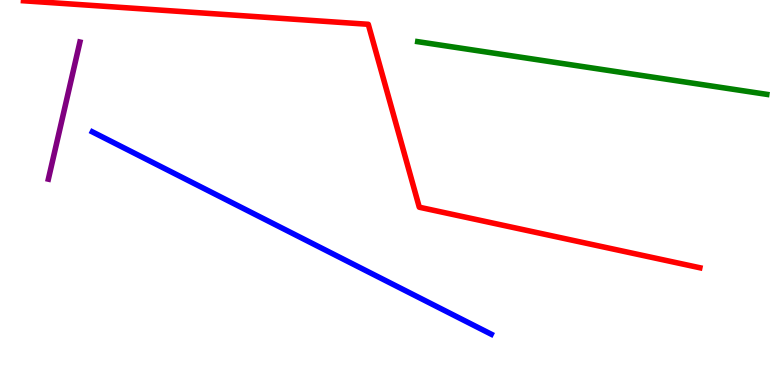[{'lines': ['blue', 'red'], 'intersections': []}, {'lines': ['green', 'red'], 'intersections': []}, {'lines': ['purple', 'red'], 'intersections': []}, {'lines': ['blue', 'green'], 'intersections': []}, {'lines': ['blue', 'purple'], 'intersections': []}, {'lines': ['green', 'purple'], 'intersections': []}]